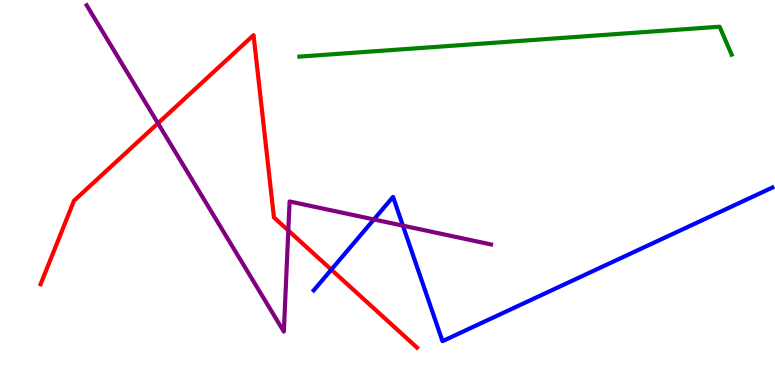[{'lines': ['blue', 'red'], 'intersections': [{'x': 4.27, 'y': 3.0}]}, {'lines': ['green', 'red'], 'intersections': []}, {'lines': ['purple', 'red'], 'intersections': [{'x': 2.04, 'y': 6.8}, {'x': 3.72, 'y': 4.01}]}, {'lines': ['blue', 'green'], 'intersections': []}, {'lines': ['blue', 'purple'], 'intersections': [{'x': 4.82, 'y': 4.3}, {'x': 5.2, 'y': 4.14}]}, {'lines': ['green', 'purple'], 'intersections': []}]